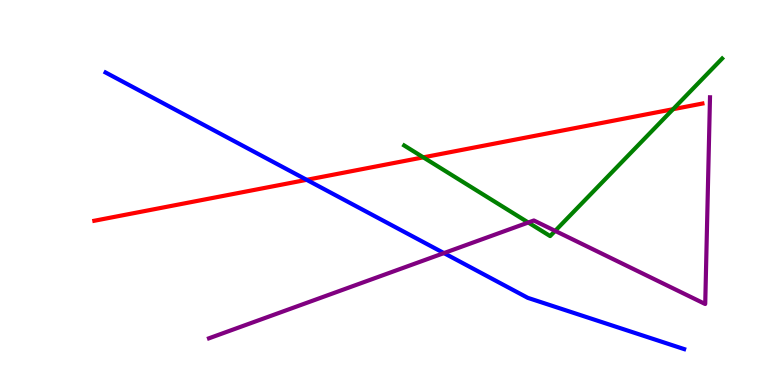[{'lines': ['blue', 'red'], 'intersections': [{'x': 3.96, 'y': 5.33}]}, {'lines': ['green', 'red'], 'intersections': [{'x': 5.46, 'y': 5.91}, {'x': 8.68, 'y': 7.16}]}, {'lines': ['purple', 'red'], 'intersections': []}, {'lines': ['blue', 'green'], 'intersections': []}, {'lines': ['blue', 'purple'], 'intersections': [{'x': 5.73, 'y': 3.43}]}, {'lines': ['green', 'purple'], 'intersections': [{'x': 6.82, 'y': 4.22}, {'x': 7.16, 'y': 4.0}]}]